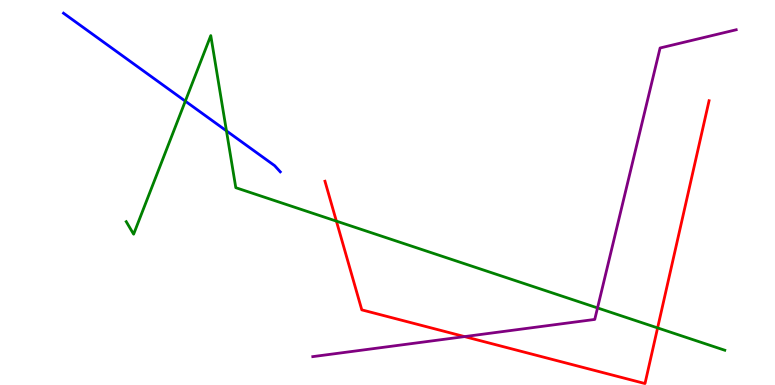[{'lines': ['blue', 'red'], 'intersections': []}, {'lines': ['green', 'red'], 'intersections': [{'x': 4.34, 'y': 4.26}, {'x': 8.49, 'y': 1.48}]}, {'lines': ['purple', 'red'], 'intersections': [{'x': 5.99, 'y': 1.26}]}, {'lines': ['blue', 'green'], 'intersections': [{'x': 2.39, 'y': 7.37}, {'x': 2.92, 'y': 6.6}]}, {'lines': ['blue', 'purple'], 'intersections': []}, {'lines': ['green', 'purple'], 'intersections': [{'x': 7.71, 'y': 2.0}]}]